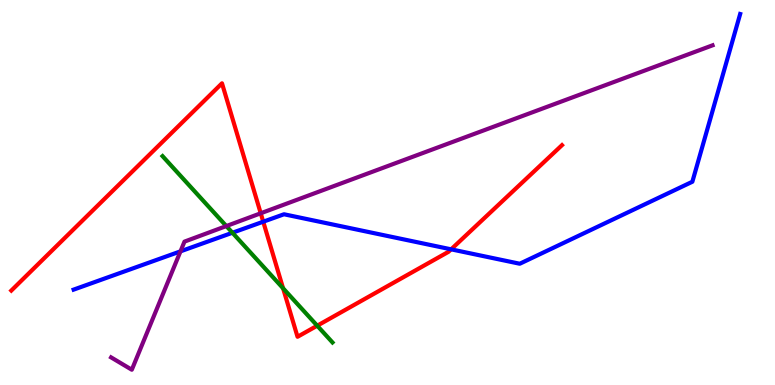[{'lines': ['blue', 'red'], 'intersections': [{'x': 3.4, 'y': 4.24}, {'x': 5.82, 'y': 3.52}]}, {'lines': ['green', 'red'], 'intersections': [{'x': 3.65, 'y': 2.51}, {'x': 4.09, 'y': 1.54}]}, {'lines': ['purple', 'red'], 'intersections': [{'x': 3.36, 'y': 4.46}]}, {'lines': ['blue', 'green'], 'intersections': [{'x': 3.0, 'y': 3.95}]}, {'lines': ['blue', 'purple'], 'intersections': [{'x': 2.33, 'y': 3.47}]}, {'lines': ['green', 'purple'], 'intersections': [{'x': 2.92, 'y': 4.13}]}]